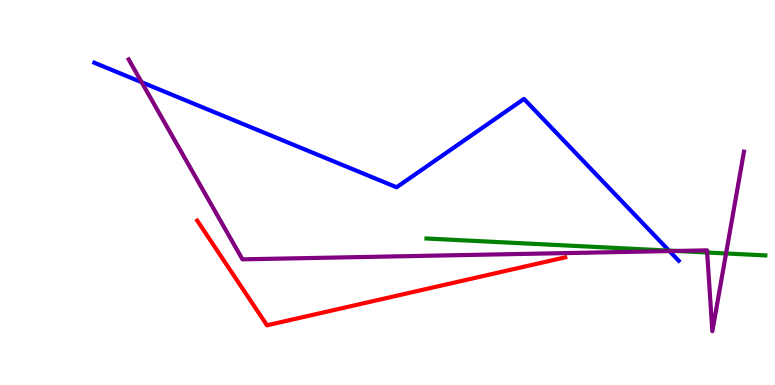[{'lines': ['blue', 'red'], 'intersections': []}, {'lines': ['green', 'red'], 'intersections': []}, {'lines': ['purple', 'red'], 'intersections': []}, {'lines': ['blue', 'green'], 'intersections': [{'x': 8.63, 'y': 3.49}]}, {'lines': ['blue', 'purple'], 'intersections': [{'x': 1.83, 'y': 7.86}, {'x': 8.64, 'y': 3.48}]}, {'lines': ['green', 'purple'], 'intersections': [{'x': 8.72, 'y': 3.48}, {'x': 9.12, 'y': 3.44}, {'x': 9.37, 'y': 3.42}]}]